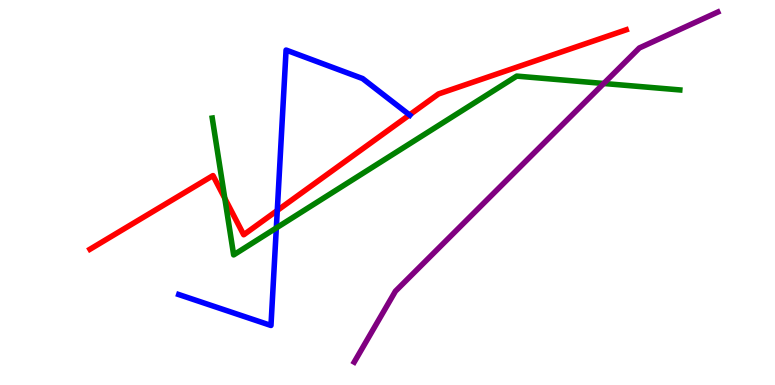[{'lines': ['blue', 'red'], 'intersections': [{'x': 3.58, 'y': 4.53}, {'x': 5.28, 'y': 7.02}]}, {'lines': ['green', 'red'], 'intersections': [{'x': 2.9, 'y': 4.85}]}, {'lines': ['purple', 'red'], 'intersections': []}, {'lines': ['blue', 'green'], 'intersections': [{'x': 3.57, 'y': 4.08}]}, {'lines': ['blue', 'purple'], 'intersections': []}, {'lines': ['green', 'purple'], 'intersections': [{'x': 7.79, 'y': 7.83}]}]